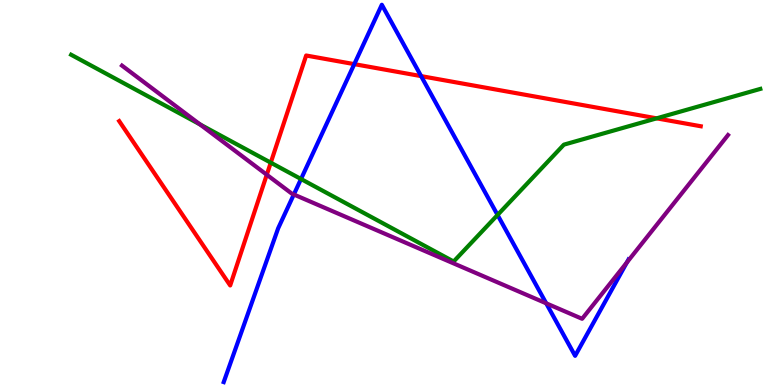[{'lines': ['blue', 'red'], 'intersections': [{'x': 4.57, 'y': 8.33}, {'x': 5.43, 'y': 8.02}]}, {'lines': ['green', 'red'], 'intersections': [{'x': 3.49, 'y': 5.78}, {'x': 8.47, 'y': 6.93}]}, {'lines': ['purple', 'red'], 'intersections': [{'x': 3.44, 'y': 5.46}]}, {'lines': ['blue', 'green'], 'intersections': [{'x': 3.88, 'y': 5.35}, {'x': 6.42, 'y': 4.42}]}, {'lines': ['blue', 'purple'], 'intersections': [{'x': 3.79, 'y': 4.95}, {'x': 7.05, 'y': 2.12}, {'x': 8.09, 'y': 3.18}]}, {'lines': ['green', 'purple'], 'intersections': [{'x': 2.58, 'y': 6.77}]}]